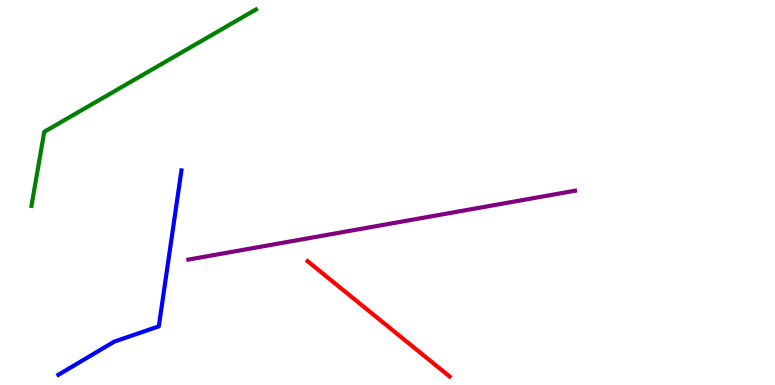[{'lines': ['blue', 'red'], 'intersections': []}, {'lines': ['green', 'red'], 'intersections': []}, {'lines': ['purple', 'red'], 'intersections': []}, {'lines': ['blue', 'green'], 'intersections': []}, {'lines': ['blue', 'purple'], 'intersections': []}, {'lines': ['green', 'purple'], 'intersections': []}]